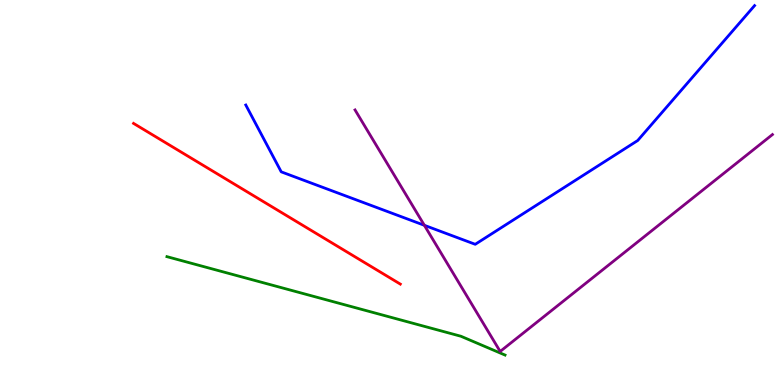[{'lines': ['blue', 'red'], 'intersections': []}, {'lines': ['green', 'red'], 'intersections': []}, {'lines': ['purple', 'red'], 'intersections': []}, {'lines': ['blue', 'green'], 'intersections': []}, {'lines': ['blue', 'purple'], 'intersections': [{'x': 5.48, 'y': 4.15}]}, {'lines': ['green', 'purple'], 'intersections': []}]